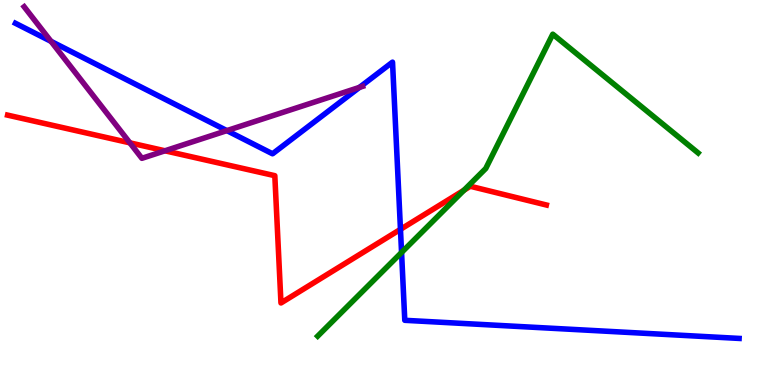[{'lines': ['blue', 'red'], 'intersections': [{'x': 5.17, 'y': 4.04}]}, {'lines': ['green', 'red'], 'intersections': [{'x': 5.99, 'y': 5.06}]}, {'lines': ['purple', 'red'], 'intersections': [{'x': 1.68, 'y': 6.29}, {'x': 2.13, 'y': 6.08}]}, {'lines': ['blue', 'green'], 'intersections': [{'x': 5.18, 'y': 3.44}]}, {'lines': ['blue', 'purple'], 'intersections': [{'x': 0.659, 'y': 8.93}, {'x': 2.93, 'y': 6.61}, {'x': 4.64, 'y': 7.73}]}, {'lines': ['green', 'purple'], 'intersections': []}]